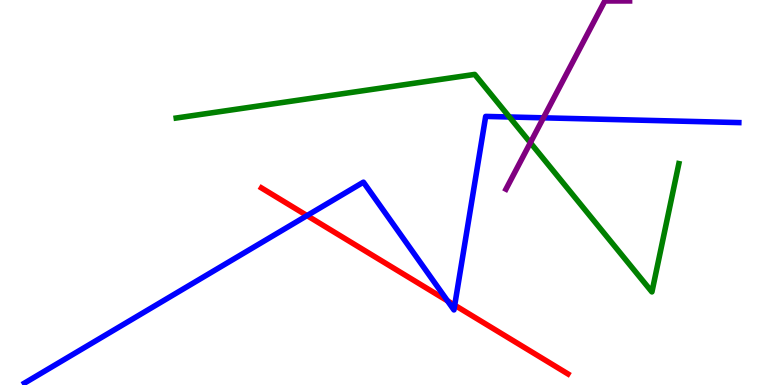[{'lines': ['blue', 'red'], 'intersections': [{'x': 3.96, 'y': 4.4}, {'x': 5.77, 'y': 2.19}, {'x': 5.87, 'y': 2.07}]}, {'lines': ['green', 'red'], 'intersections': []}, {'lines': ['purple', 'red'], 'intersections': []}, {'lines': ['blue', 'green'], 'intersections': [{'x': 6.57, 'y': 6.96}]}, {'lines': ['blue', 'purple'], 'intersections': [{'x': 7.01, 'y': 6.94}]}, {'lines': ['green', 'purple'], 'intersections': [{'x': 6.84, 'y': 6.29}]}]